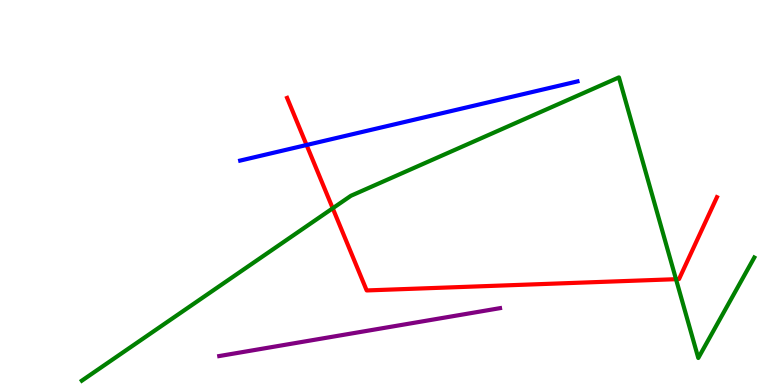[{'lines': ['blue', 'red'], 'intersections': [{'x': 3.96, 'y': 6.23}]}, {'lines': ['green', 'red'], 'intersections': [{'x': 4.29, 'y': 4.59}, {'x': 8.72, 'y': 2.75}]}, {'lines': ['purple', 'red'], 'intersections': []}, {'lines': ['blue', 'green'], 'intersections': []}, {'lines': ['blue', 'purple'], 'intersections': []}, {'lines': ['green', 'purple'], 'intersections': []}]